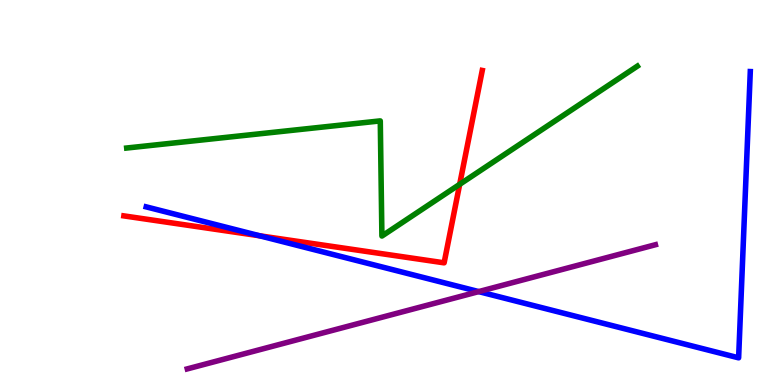[{'lines': ['blue', 'red'], 'intersections': [{'x': 3.35, 'y': 3.88}]}, {'lines': ['green', 'red'], 'intersections': [{'x': 5.93, 'y': 5.21}]}, {'lines': ['purple', 'red'], 'intersections': []}, {'lines': ['blue', 'green'], 'intersections': []}, {'lines': ['blue', 'purple'], 'intersections': [{'x': 6.18, 'y': 2.43}]}, {'lines': ['green', 'purple'], 'intersections': []}]